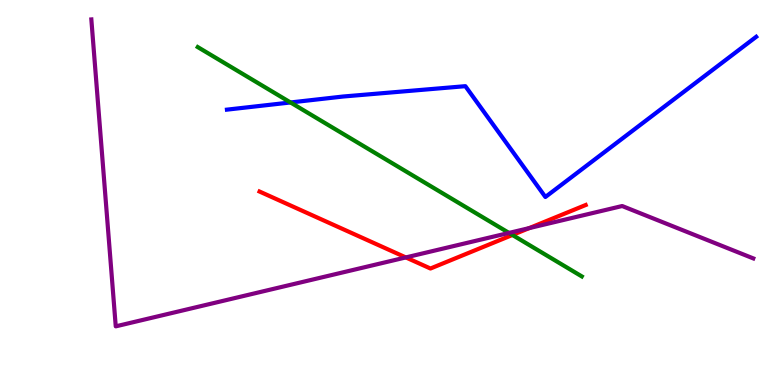[{'lines': ['blue', 'red'], 'intersections': []}, {'lines': ['green', 'red'], 'intersections': [{'x': 6.61, 'y': 3.9}]}, {'lines': ['purple', 'red'], 'intersections': [{'x': 5.24, 'y': 3.31}, {'x': 6.83, 'y': 4.08}]}, {'lines': ['blue', 'green'], 'intersections': [{'x': 3.75, 'y': 7.34}]}, {'lines': ['blue', 'purple'], 'intersections': []}, {'lines': ['green', 'purple'], 'intersections': [{'x': 6.57, 'y': 3.95}]}]